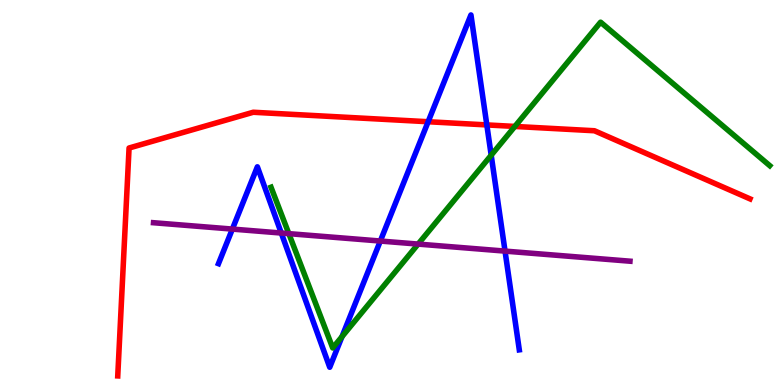[{'lines': ['blue', 'red'], 'intersections': [{'x': 5.52, 'y': 6.84}, {'x': 6.28, 'y': 6.76}]}, {'lines': ['green', 'red'], 'intersections': [{'x': 6.64, 'y': 6.72}]}, {'lines': ['purple', 'red'], 'intersections': []}, {'lines': ['blue', 'green'], 'intersections': [{'x': 4.41, 'y': 1.26}, {'x': 6.34, 'y': 5.97}]}, {'lines': ['blue', 'purple'], 'intersections': [{'x': 3.0, 'y': 4.05}, {'x': 3.63, 'y': 3.95}, {'x': 4.91, 'y': 3.74}, {'x': 6.52, 'y': 3.48}]}, {'lines': ['green', 'purple'], 'intersections': [{'x': 3.73, 'y': 3.93}, {'x': 5.39, 'y': 3.66}]}]